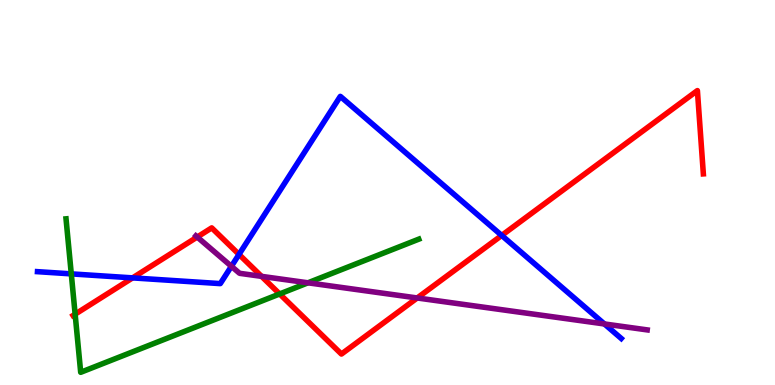[{'lines': ['blue', 'red'], 'intersections': [{'x': 1.71, 'y': 2.78}, {'x': 3.08, 'y': 3.39}, {'x': 6.47, 'y': 3.88}]}, {'lines': ['green', 'red'], 'intersections': [{'x': 0.969, 'y': 1.84}, {'x': 3.61, 'y': 2.36}]}, {'lines': ['purple', 'red'], 'intersections': [{'x': 2.54, 'y': 3.84}, {'x': 3.38, 'y': 2.82}, {'x': 5.38, 'y': 2.26}]}, {'lines': ['blue', 'green'], 'intersections': [{'x': 0.92, 'y': 2.89}]}, {'lines': ['blue', 'purple'], 'intersections': [{'x': 2.99, 'y': 3.08}, {'x': 7.8, 'y': 1.59}]}, {'lines': ['green', 'purple'], 'intersections': [{'x': 3.97, 'y': 2.65}]}]